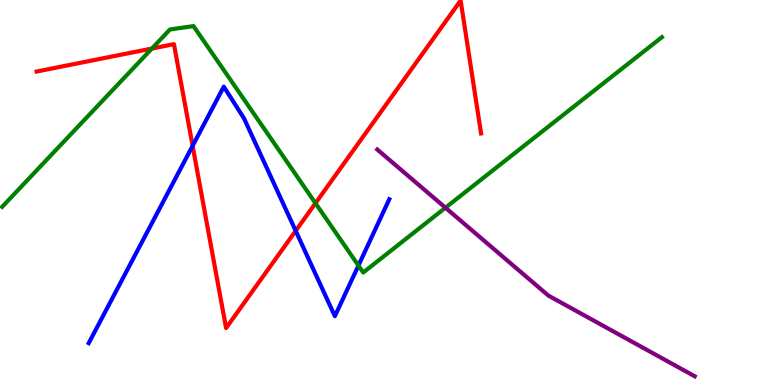[{'lines': ['blue', 'red'], 'intersections': [{'x': 2.49, 'y': 6.21}, {'x': 3.82, 'y': 4.0}]}, {'lines': ['green', 'red'], 'intersections': [{'x': 1.96, 'y': 8.74}, {'x': 4.07, 'y': 4.72}]}, {'lines': ['purple', 'red'], 'intersections': []}, {'lines': ['blue', 'green'], 'intersections': [{'x': 4.62, 'y': 3.1}]}, {'lines': ['blue', 'purple'], 'intersections': []}, {'lines': ['green', 'purple'], 'intersections': [{'x': 5.75, 'y': 4.6}]}]